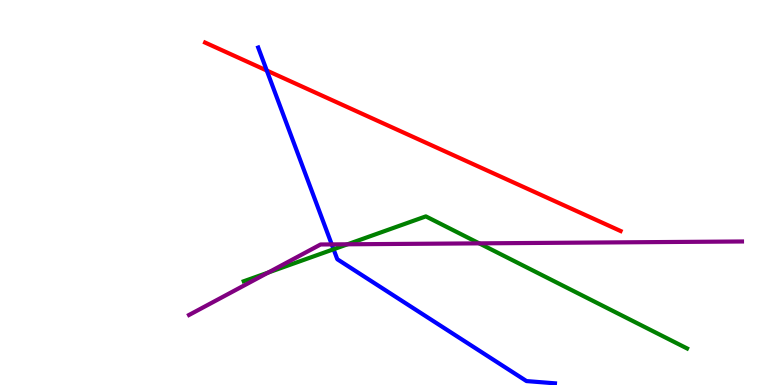[{'lines': ['blue', 'red'], 'intersections': [{'x': 3.44, 'y': 8.17}]}, {'lines': ['green', 'red'], 'intersections': []}, {'lines': ['purple', 'red'], 'intersections': []}, {'lines': ['blue', 'green'], 'intersections': [{'x': 4.3, 'y': 3.53}]}, {'lines': ['blue', 'purple'], 'intersections': [{'x': 4.28, 'y': 3.65}]}, {'lines': ['green', 'purple'], 'intersections': [{'x': 3.46, 'y': 2.92}, {'x': 4.48, 'y': 3.65}, {'x': 6.18, 'y': 3.68}]}]